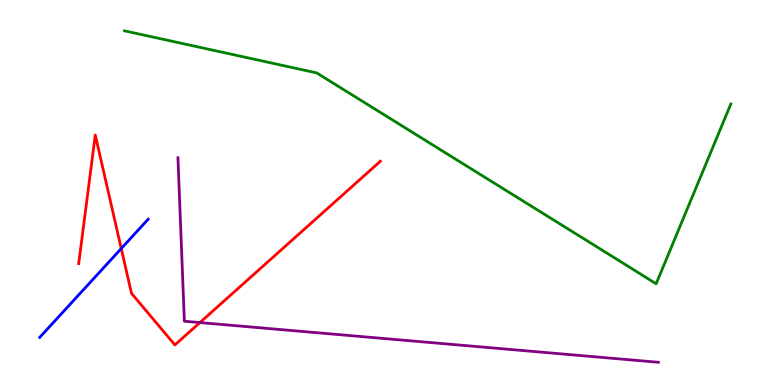[{'lines': ['blue', 'red'], 'intersections': [{'x': 1.56, 'y': 3.54}]}, {'lines': ['green', 'red'], 'intersections': []}, {'lines': ['purple', 'red'], 'intersections': [{'x': 2.58, 'y': 1.62}]}, {'lines': ['blue', 'green'], 'intersections': []}, {'lines': ['blue', 'purple'], 'intersections': []}, {'lines': ['green', 'purple'], 'intersections': []}]